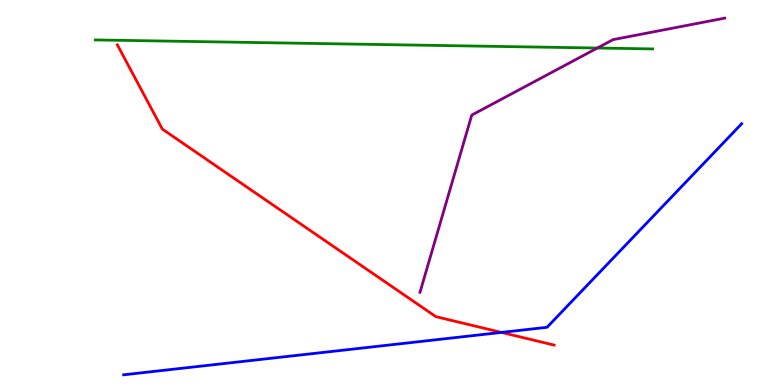[{'lines': ['blue', 'red'], 'intersections': [{'x': 6.47, 'y': 1.37}]}, {'lines': ['green', 'red'], 'intersections': []}, {'lines': ['purple', 'red'], 'intersections': []}, {'lines': ['blue', 'green'], 'intersections': []}, {'lines': ['blue', 'purple'], 'intersections': []}, {'lines': ['green', 'purple'], 'intersections': [{'x': 7.71, 'y': 8.75}]}]